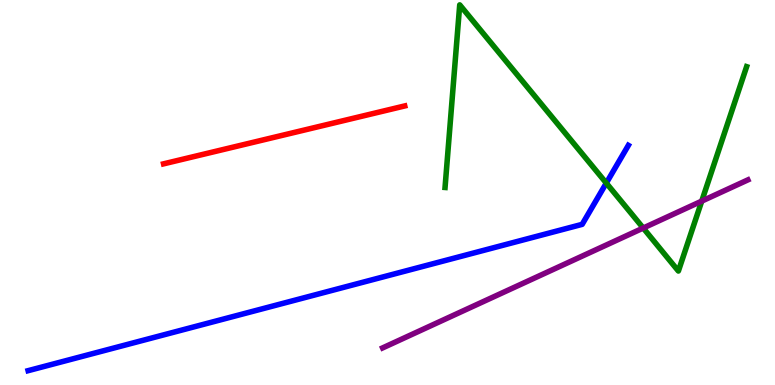[{'lines': ['blue', 'red'], 'intersections': []}, {'lines': ['green', 'red'], 'intersections': []}, {'lines': ['purple', 'red'], 'intersections': []}, {'lines': ['blue', 'green'], 'intersections': [{'x': 7.82, 'y': 5.24}]}, {'lines': ['blue', 'purple'], 'intersections': []}, {'lines': ['green', 'purple'], 'intersections': [{'x': 8.3, 'y': 4.08}, {'x': 9.05, 'y': 4.78}]}]